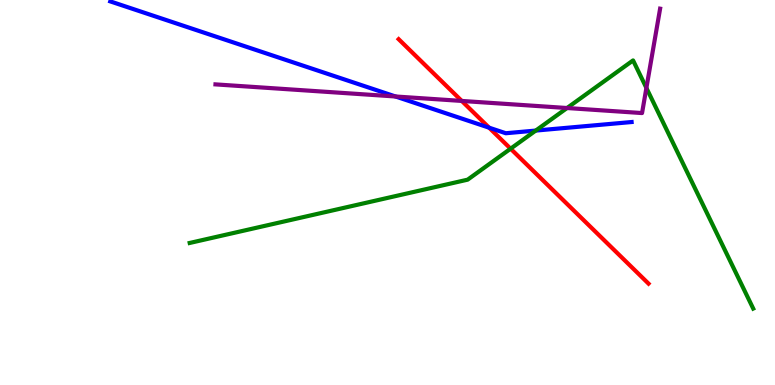[{'lines': ['blue', 'red'], 'intersections': [{'x': 6.31, 'y': 6.68}]}, {'lines': ['green', 'red'], 'intersections': [{'x': 6.59, 'y': 6.14}]}, {'lines': ['purple', 'red'], 'intersections': [{'x': 5.96, 'y': 7.38}]}, {'lines': ['blue', 'green'], 'intersections': [{'x': 6.91, 'y': 6.61}]}, {'lines': ['blue', 'purple'], 'intersections': [{'x': 5.1, 'y': 7.49}]}, {'lines': ['green', 'purple'], 'intersections': [{'x': 7.32, 'y': 7.19}, {'x': 8.34, 'y': 7.72}]}]